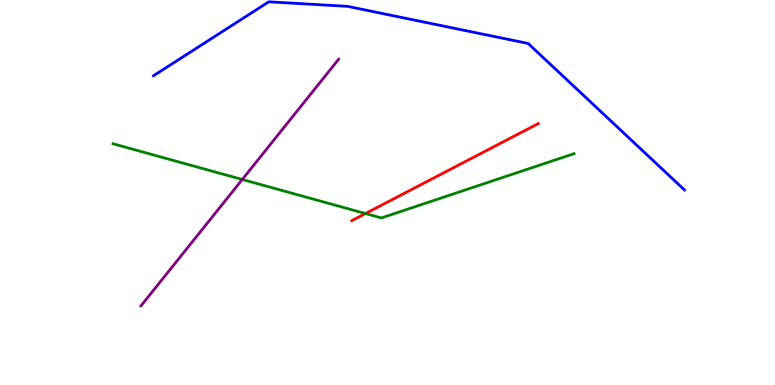[{'lines': ['blue', 'red'], 'intersections': []}, {'lines': ['green', 'red'], 'intersections': [{'x': 4.72, 'y': 4.45}]}, {'lines': ['purple', 'red'], 'intersections': []}, {'lines': ['blue', 'green'], 'intersections': []}, {'lines': ['blue', 'purple'], 'intersections': []}, {'lines': ['green', 'purple'], 'intersections': [{'x': 3.13, 'y': 5.34}]}]